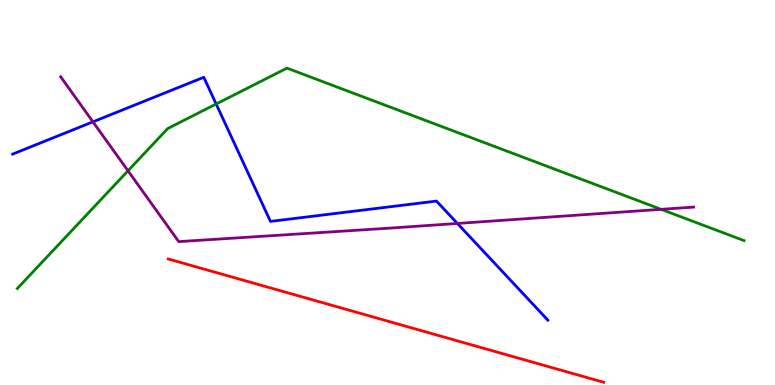[{'lines': ['blue', 'red'], 'intersections': []}, {'lines': ['green', 'red'], 'intersections': []}, {'lines': ['purple', 'red'], 'intersections': []}, {'lines': ['blue', 'green'], 'intersections': [{'x': 2.79, 'y': 7.3}]}, {'lines': ['blue', 'purple'], 'intersections': [{'x': 1.2, 'y': 6.84}, {'x': 5.9, 'y': 4.2}]}, {'lines': ['green', 'purple'], 'intersections': [{'x': 1.65, 'y': 5.56}, {'x': 8.53, 'y': 4.56}]}]